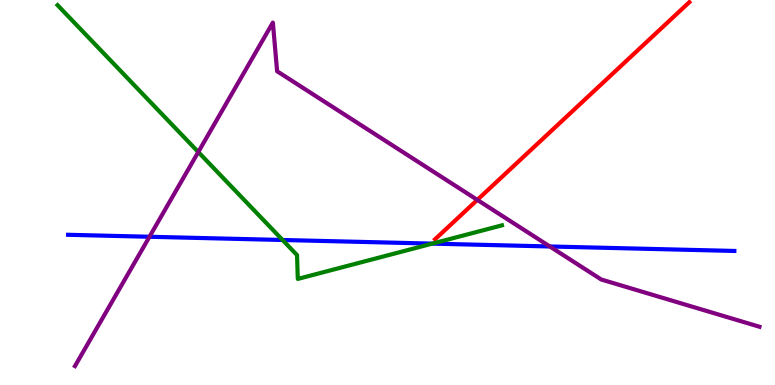[{'lines': ['blue', 'red'], 'intersections': []}, {'lines': ['green', 'red'], 'intersections': []}, {'lines': ['purple', 'red'], 'intersections': [{'x': 6.16, 'y': 4.81}]}, {'lines': ['blue', 'green'], 'intersections': [{'x': 3.65, 'y': 3.77}, {'x': 5.58, 'y': 3.67}]}, {'lines': ['blue', 'purple'], 'intersections': [{'x': 1.93, 'y': 3.85}, {'x': 7.09, 'y': 3.6}]}, {'lines': ['green', 'purple'], 'intersections': [{'x': 2.56, 'y': 6.05}]}]